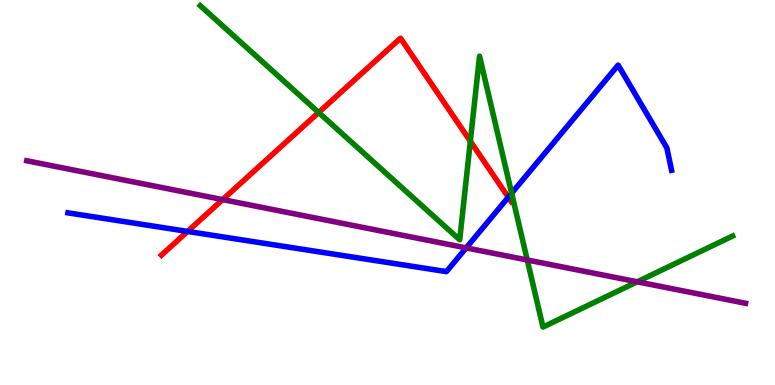[{'lines': ['blue', 'red'], 'intersections': [{'x': 2.42, 'y': 3.99}, {'x': 6.56, 'y': 4.88}]}, {'lines': ['green', 'red'], 'intersections': [{'x': 4.11, 'y': 7.08}, {'x': 6.07, 'y': 6.33}]}, {'lines': ['purple', 'red'], 'intersections': [{'x': 2.87, 'y': 4.82}]}, {'lines': ['blue', 'green'], 'intersections': [{'x': 6.6, 'y': 4.98}]}, {'lines': ['blue', 'purple'], 'intersections': [{'x': 6.02, 'y': 3.56}]}, {'lines': ['green', 'purple'], 'intersections': [{'x': 6.8, 'y': 3.25}, {'x': 8.22, 'y': 2.68}]}]